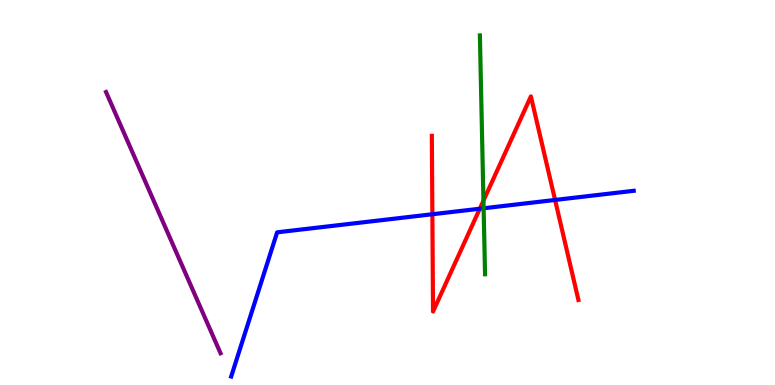[{'lines': ['blue', 'red'], 'intersections': [{'x': 5.58, 'y': 4.44}, {'x': 6.19, 'y': 4.58}, {'x': 7.16, 'y': 4.81}]}, {'lines': ['green', 'red'], 'intersections': [{'x': 6.24, 'y': 4.79}]}, {'lines': ['purple', 'red'], 'intersections': []}, {'lines': ['blue', 'green'], 'intersections': [{'x': 6.24, 'y': 4.59}]}, {'lines': ['blue', 'purple'], 'intersections': []}, {'lines': ['green', 'purple'], 'intersections': []}]